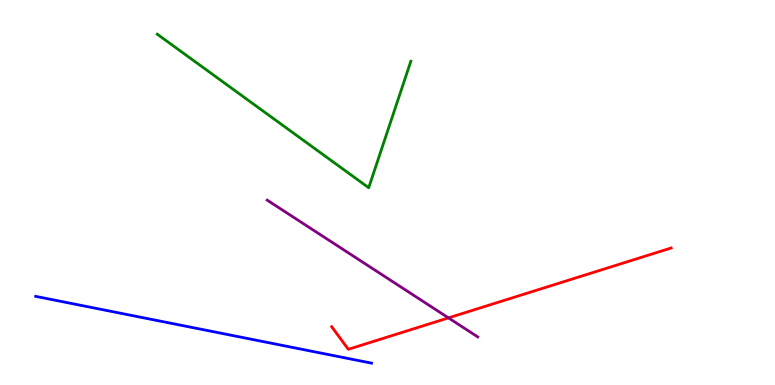[{'lines': ['blue', 'red'], 'intersections': []}, {'lines': ['green', 'red'], 'intersections': []}, {'lines': ['purple', 'red'], 'intersections': [{'x': 5.79, 'y': 1.74}]}, {'lines': ['blue', 'green'], 'intersections': []}, {'lines': ['blue', 'purple'], 'intersections': []}, {'lines': ['green', 'purple'], 'intersections': []}]